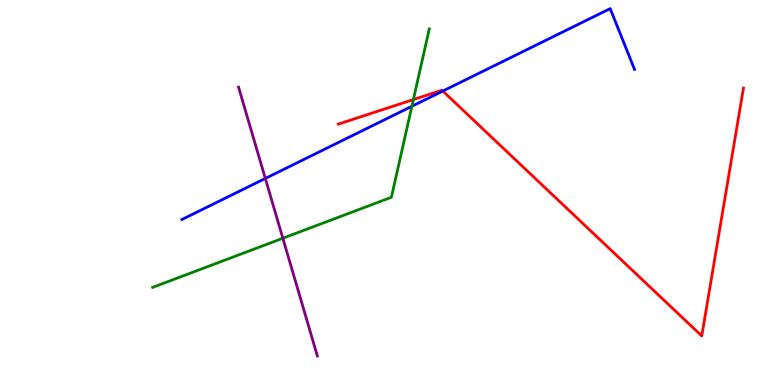[{'lines': ['blue', 'red'], 'intersections': [{'x': 5.71, 'y': 7.64}]}, {'lines': ['green', 'red'], 'intersections': [{'x': 5.33, 'y': 7.41}]}, {'lines': ['purple', 'red'], 'intersections': []}, {'lines': ['blue', 'green'], 'intersections': [{'x': 5.31, 'y': 7.24}]}, {'lines': ['blue', 'purple'], 'intersections': [{'x': 3.42, 'y': 5.36}]}, {'lines': ['green', 'purple'], 'intersections': [{'x': 3.65, 'y': 3.81}]}]